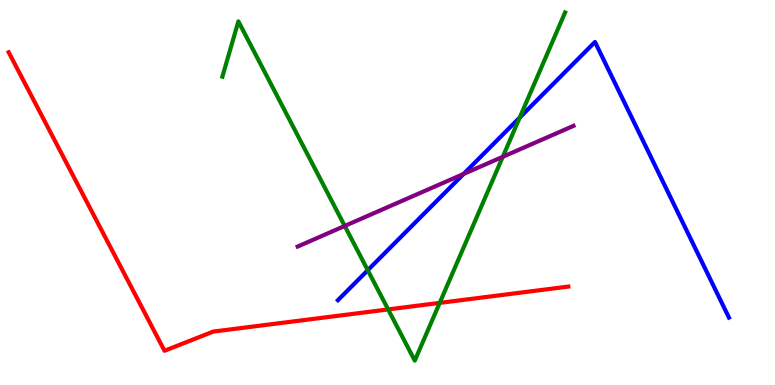[{'lines': ['blue', 'red'], 'intersections': []}, {'lines': ['green', 'red'], 'intersections': [{'x': 5.01, 'y': 1.96}, {'x': 5.67, 'y': 2.13}]}, {'lines': ['purple', 'red'], 'intersections': []}, {'lines': ['blue', 'green'], 'intersections': [{'x': 4.75, 'y': 2.98}, {'x': 6.71, 'y': 6.95}]}, {'lines': ['blue', 'purple'], 'intersections': [{'x': 5.98, 'y': 5.48}]}, {'lines': ['green', 'purple'], 'intersections': [{'x': 4.45, 'y': 4.13}, {'x': 6.49, 'y': 5.93}]}]